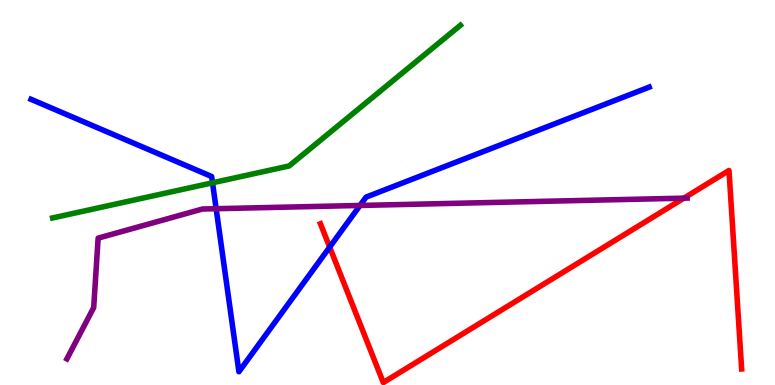[{'lines': ['blue', 'red'], 'intersections': [{'x': 4.25, 'y': 3.58}]}, {'lines': ['green', 'red'], 'intersections': []}, {'lines': ['purple', 'red'], 'intersections': [{'x': 8.82, 'y': 4.85}]}, {'lines': ['blue', 'green'], 'intersections': [{'x': 2.74, 'y': 5.25}]}, {'lines': ['blue', 'purple'], 'intersections': [{'x': 2.79, 'y': 4.58}, {'x': 4.65, 'y': 4.66}]}, {'lines': ['green', 'purple'], 'intersections': []}]